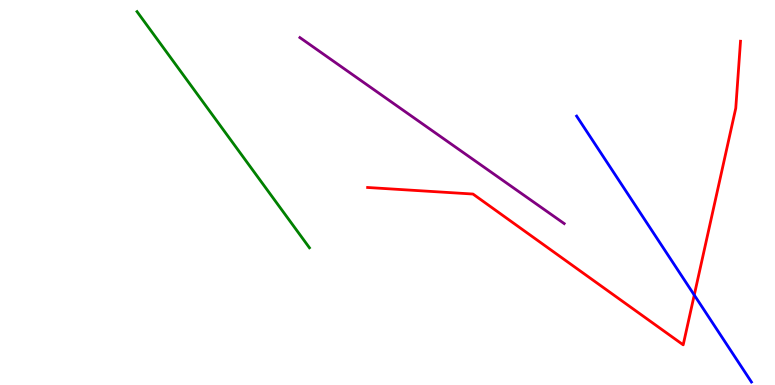[{'lines': ['blue', 'red'], 'intersections': [{'x': 8.96, 'y': 2.34}]}, {'lines': ['green', 'red'], 'intersections': []}, {'lines': ['purple', 'red'], 'intersections': []}, {'lines': ['blue', 'green'], 'intersections': []}, {'lines': ['blue', 'purple'], 'intersections': []}, {'lines': ['green', 'purple'], 'intersections': []}]